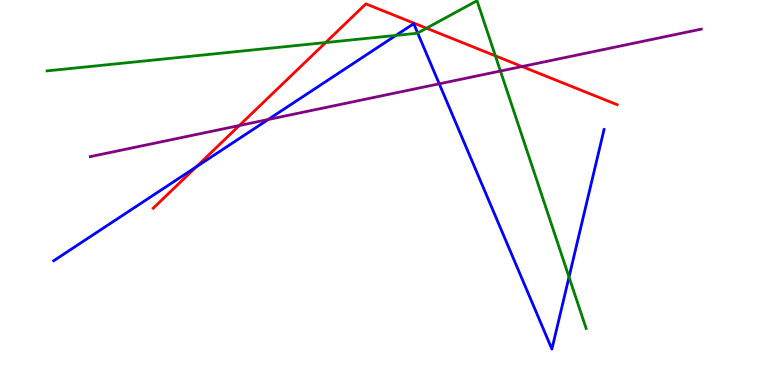[{'lines': ['blue', 'red'], 'intersections': [{'x': 2.53, 'y': 5.67}]}, {'lines': ['green', 'red'], 'intersections': [{'x': 4.2, 'y': 8.89}, {'x': 5.5, 'y': 9.27}, {'x': 6.39, 'y': 8.55}]}, {'lines': ['purple', 'red'], 'intersections': [{'x': 3.09, 'y': 6.74}, {'x': 6.74, 'y': 8.27}]}, {'lines': ['blue', 'green'], 'intersections': [{'x': 5.11, 'y': 9.08}, {'x': 5.39, 'y': 9.14}, {'x': 7.34, 'y': 2.8}]}, {'lines': ['blue', 'purple'], 'intersections': [{'x': 3.46, 'y': 6.9}, {'x': 5.67, 'y': 7.82}]}, {'lines': ['green', 'purple'], 'intersections': [{'x': 6.46, 'y': 8.15}]}]